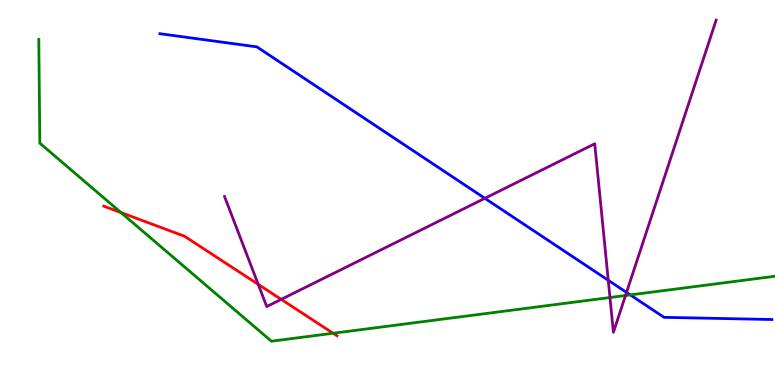[{'lines': ['blue', 'red'], 'intersections': []}, {'lines': ['green', 'red'], 'intersections': [{'x': 1.56, 'y': 4.48}, {'x': 4.3, 'y': 1.34}]}, {'lines': ['purple', 'red'], 'intersections': [{'x': 3.33, 'y': 2.61}, {'x': 3.63, 'y': 2.22}]}, {'lines': ['blue', 'green'], 'intersections': [{'x': 8.13, 'y': 2.34}]}, {'lines': ['blue', 'purple'], 'intersections': [{'x': 6.26, 'y': 4.85}, {'x': 7.85, 'y': 2.72}, {'x': 8.08, 'y': 2.4}]}, {'lines': ['green', 'purple'], 'intersections': [{'x': 7.87, 'y': 2.27}, {'x': 8.07, 'y': 2.32}]}]